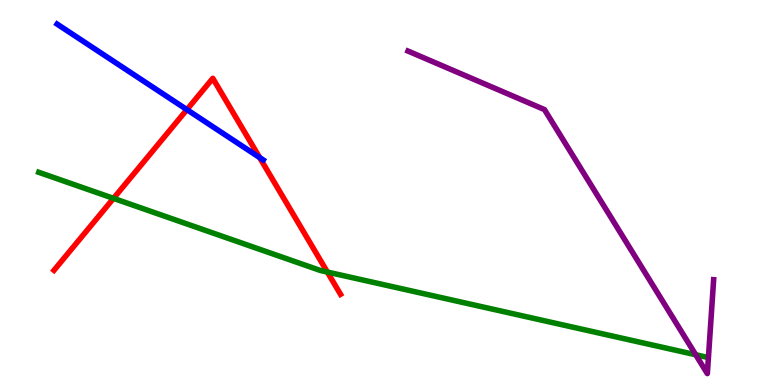[{'lines': ['blue', 'red'], 'intersections': [{'x': 2.41, 'y': 7.15}, {'x': 3.35, 'y': 5.91}]}, {'lines': ['green', 'red'], 'intersections': [{'x': 1.46, 'y': 4.85}, {'x': 4.22, 'y': 2.93}]}, {'lines': ['purple', 'red'], 'intersections': []}, {'lines': ['blue', 'green'], 'intersections': []}, {'lines': ['blue', 'purple'], 'intersections': []}, {'lines': ['green', 'purple'], 'intersections': [{'x': 8.98, 'y': 0.786}]}]